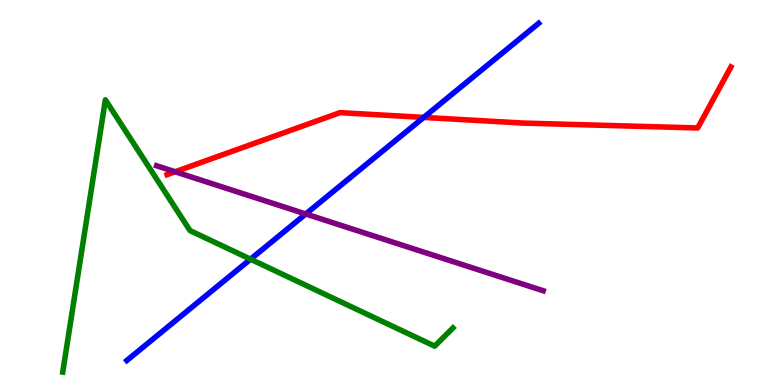[{'lines': ['blue', 'red'], 'intersections': [{'x': 5.47, 'y': 6.95}]}, {'lines': ['green', 'red'], 'intersections': []}, {'lines': ['purple', 'red'], 'intersections': [{'x': 2.26, 'y': 5.54}]}, {'lines': ['blue', 'green'], 'intersections': [{'x': 3.23, 'y': 3.27}]}, {'lines': ['blue', 'purple'], 'intersections': [{'x': 3.95, 'y': 4.44}]}, {'lines': ['green', 'purple'], 'intersections': []}]